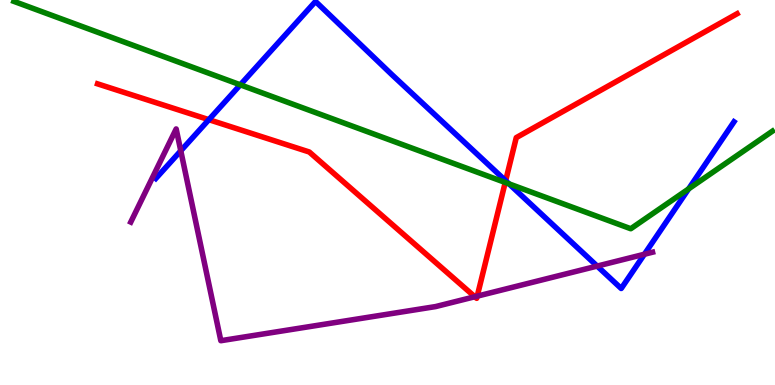[{'lines': ['blue', 'red'], 'intersections': [{'x': 2.7, 'y': 6.89}, {'x': 6.52, 'y': 5.31}]}, {'lines': ['green', 'red'], 'intersections': [{'x': 6.52, 'y': 5.26}]}, {'lines': ['purple', 'red'], 'intersections': [{'x': 6.13, 'y': 2.29}, {'x': 6.16, 'y': 2.31}]}, {'lines': ['blue', 'green'], 'intersections': [{'x': 3.1, 'y': 7.8}, {'x': 6.57, 'y': 5.22}, {'x': 8.89, 'y': 5.09}]}, {'lines': ['blue', 'purple'], 'intersections': [{'x': 2.33, 'y': 6.08}, {'x': 7.71, 'y': 3.09}, {'x': 8.31, 'y': 3.4}]}, {'lines': ['green', 'purple'], 'intersections': []}]